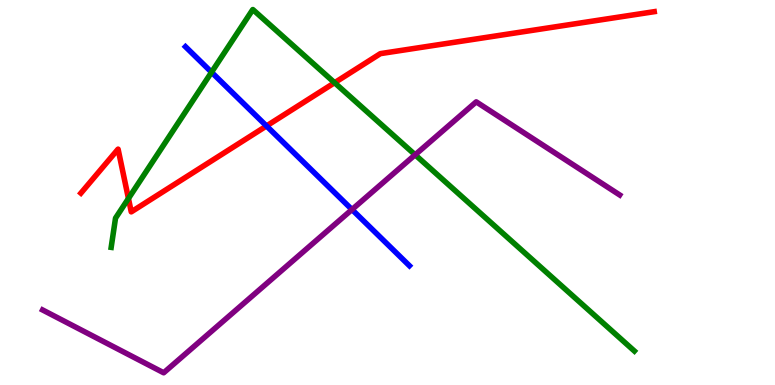[{'lines': ['blue', 'red'], 'intersections': [{'x': 3.44, 'y': 6.73}]}, {'lines': ['green', 'red'], 'intersections': [{'x': 1.66, 'y': 4.84}, {'x': 4.32, 'y': 7.85}]}, {'lines': ['purple', 'red'], 'intersections': []}, {'lines': ['blue', 'green'], 'intersections': [{'x': 2.73, 'y': 8.12}]}, {'lines': ['blue', 'purple'], 'intersections': [{'x': 4.54, 'y': 4.56}]}, {'lines': ['green', 'purple'], 'intersections': [{'x': 5.36, 'y': 5.98}]}]